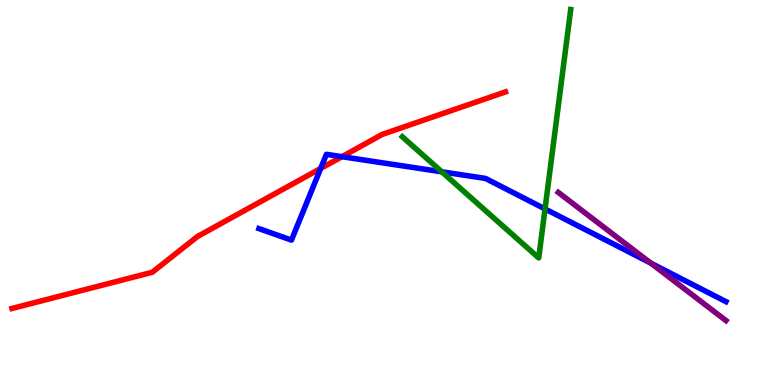[{'lines': ['blue', 'red'], 'intersections': [{'x': 4.14, 'y': 5.62}, {'x': 4.41, 'y': 5.93}]}, {'lines': ['green', 'red'], 'intersections': []}, {'lines': ['purple', 'red'], 'intersections': []}, {'lines': ['blue', 'green'], 'intersections': [{'x': 5.7, 'y': 5.54}, {'x': 7.03, 'y': 4.57}]}, {'lines': ['blue', 'purple'], 'intersections': [{'x': 8.4, 'y': 3.16}]}, {'lines': ['green', 'purple'], 'intersections': []}]